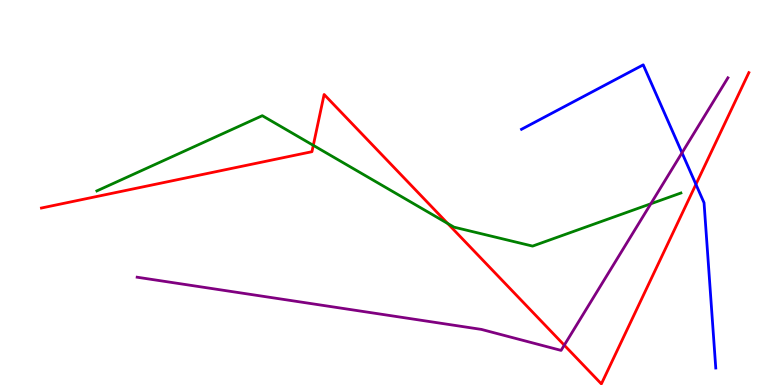[{'lines': ['blue', 'red'], 'intersections': [{'x': 8.98, 'y': 5.21}]}, {'lines': ['green', 'red'], 'intersections': [{'x': 4.04, 'y': 6.22}, {'x': 5.78, 'y': 4.2}]}, {'lines': ['purple', 'red'], 'intersections': [{'x': 7.28, 'y': 1.03}]}, {'lines': ['blue', 'green'], 'intersections': []}, {'lines': ['blue', 'purple'], 'intersections': [{'x': 8.8, 'y': 6.03}]}, {'lines': ['green', 'purple'], 'intersections': [{'x': 8.4, 'y': 4.71}]}]